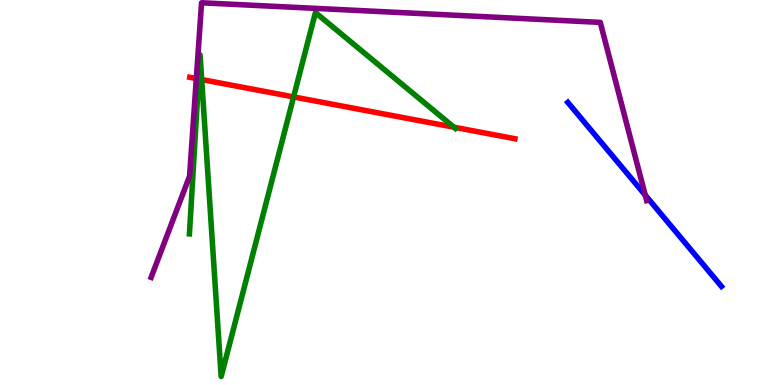[{'lines': ['blue', 'red'], 'intersections': []}, {'lines': ['green', 'red'], 'intersections': [{'x': 2.56, 'y': 7.95}, {'x': 2.6, 'y': 7.93}, {'x': 3.79, 'y': 7.48}, {'x': 5.86, 'y': 6.7}]}, {'lines': ['purple', 'red'], 'intersections': [{'x': 2.53, 'y': 7.96}]}, {'lines': ['blue', 'green'], 'intersections': []}, {'lines': ['blue', 'purple'], 'intersections': [{'x': 8.33, 'y': 4.93}]}, {'lines': ['green', 'purple'], 'intersections': []}]